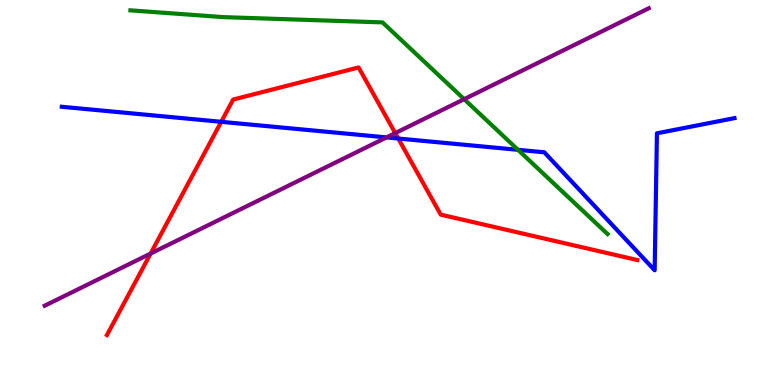[{'lines': ['blue', 'red'], 'intersections': [{'x': 2.85, 'y': 6.84}, {'x': 5.14, 'y': 6.4}]}, {'lines': ['green', 'red'], 'intersections': []}, {'lines': ['purple', 'red'], 'intersections': [{'x': 1.94, 'y': 3.41}, {'x': 5.1, 'y': 6.54}]}, {'lines': ['blue', 'green'], 'intersections': [{'x': 6.68, 'y': 6.11}]}, {'lines': ['blue', 'purple'], 'intersections': [{'x': 4.99, 'y': 6.43}]}, {'lines': ['green', 'purple'], 'intersections': [{'x': 5.99, 'y': 7.42}]}]